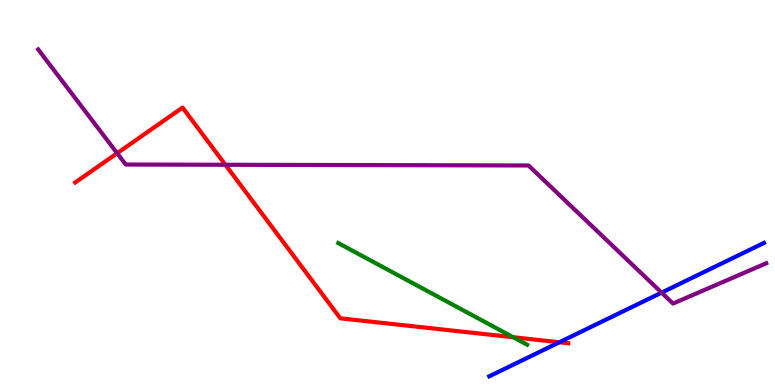[{'lines': ['blue', 'red'], 'intersections': [{'x': 7.22, 'y': 1.11}]}, {'lines': ['green', 'red'], 'intersections': [{'x': 6.62, 'y': 1.24}]}, {'lines': ['purple', 'red'], 'intersections': [{'x': 1.51, 'y': 6.02}, {'x': 2.91, 'y': 5.72}]}, {'lines': ['blue', 'green'], 'intersections': []}, {'lines': ['blue', 'purple'], 'intersections': [{'x': 8.54, 'y': 2.4}]}, {'lines': ['green', 'purple'], 'intersections': []}]